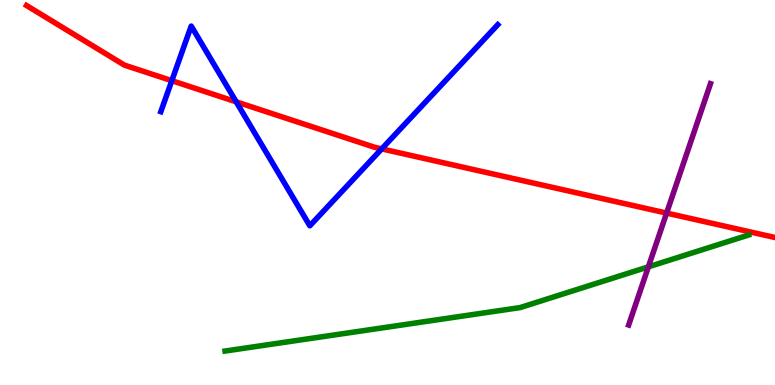[{'lines': ['blue', 'red'], 'intersections': [{'x': 2.22, 'y': 7.9}, {'x': 3.05, 'y': 7.36}, {'x': 4.93, 'y': 6.13}]}, {'lines': ['green', 'red'], 'intersections': []}, {'lines': ['purple', 'red'], 'intersections': [{'x': 8.6, 'y': 4.47}]}, {'lines': ['blue', 'green'], 'intersections': []}, {'lines': ['blue', 'purple'], 'intersections': []}, {'lines': ['green', 'purple'], 'intersections': [{'x': 8.37, 'y': 3.07}]}]